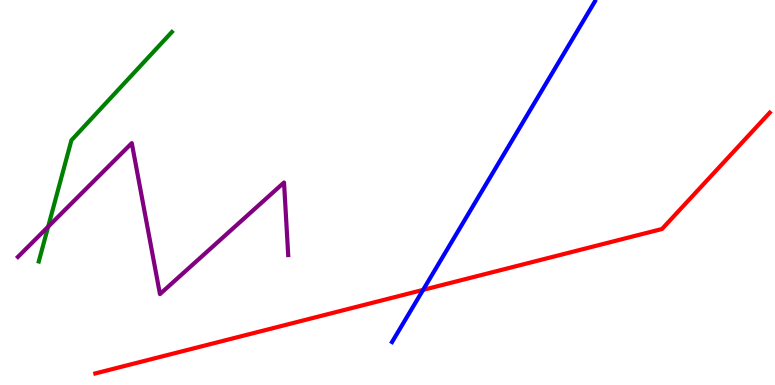[{'lines': ['blue', 'red'], 'intersections': [{'x': 5.46, 'y': 2.47}]}, {'lines': ['green', 'red'], 'intersections': []}, {'lines': ['purple', 'red'], 'intersections': []}, {'lines': ['blue', 'green'], 'intersections': []}, {'lines': ['blue', 'purple'], 'intersections': []}, {'lines': ['green', 'purple'], 'intersections': [{'x': 0.621, 'y': 4.11}]}]